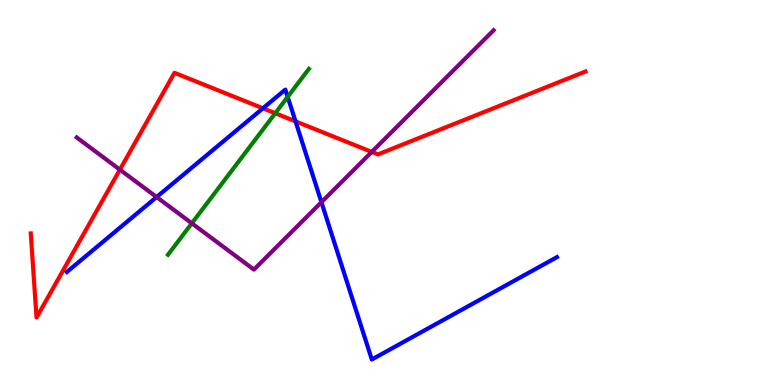[{'lines': ['blue', 'red'], 'intersections': [{'x': 3.39, 'y': 7.19}, {'x': 3.81, 'y': 6.85}]}, {'lines': ['green', 'red'], 'intersections': [{'x': 3.55, 'y': 7.06}]}, {'lines': ['purple', 'red'], 'intersections': [{'x': 1.55, 'y': 5.59}, {'x': 4.8, 'y': 6.05}]}, {'lines': ['blue', 'green'], 'intersections': [{'x': 3.71, 'y': 7.48}]}, {'lines': ['blue', 'purple'], 'intersections': [{'x': 2.02, 'y': 4.88}, {'x': 4.15, 'y': 4.75}]}, {'lines': ['green', 'purple'], 'intersections': [{'x': 2.48, 'y': 4.2}]}]